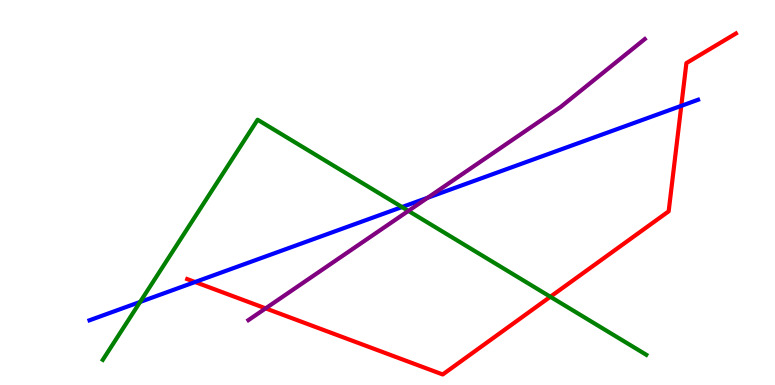[{'lines': ['blue', 'red'], 'intersections': [{'x': 2.52, 'y': 2.67}, {'x': 8.79, 'y': 7.25}]}, {'lines': ['green', 'red'], 'intersections': [{'x': 7.1, 'y': 2.29}]}, {'lines': ['purple', 'red'], 'intersections': [{'x': 3.43, 'y': 1.99}]}, {'lines': ['blue', 'green'], 'intersections': [{'x': 1.81, 'y': 2.16}, {'x': 5.19, 'y': 4.62}]}, {'lines': ['blue', 'purple'], 'intersections': [{'x': 5.52, 'y': 4.86}]}, {'lines': ['green', 'purple'], 'intersections': [{'x': 5.27, 'y': 4.52}]}]